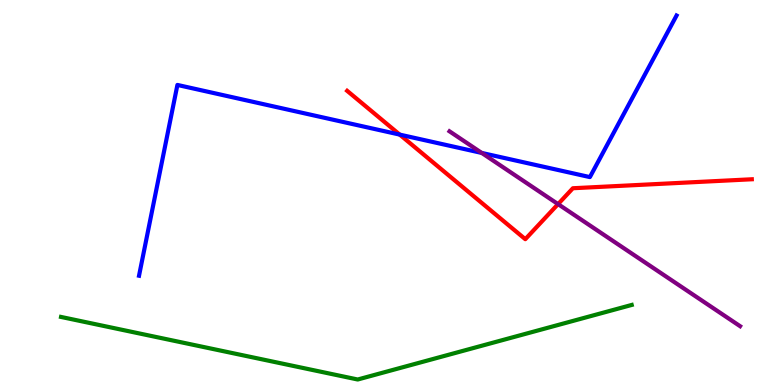[{'lines': ['blue', 'red'], 'intersections': [{'x': 5.16, 'y': 6.5}]}, {'lines': ['green', 'red'], 'intersections': []}, {'lines': ['purple', 'red'], 'intersections': [{'x': 7.2, 'y': 4.7}]}, {'lines': ['blue', 'green'], 'intersections': []}, {'lines': ['blue', 'purple'], 'intersections': [{'x': 6.22, 'y': 6.03}]}, {'lines': ['green', 'purple'], 'intersections': []}]